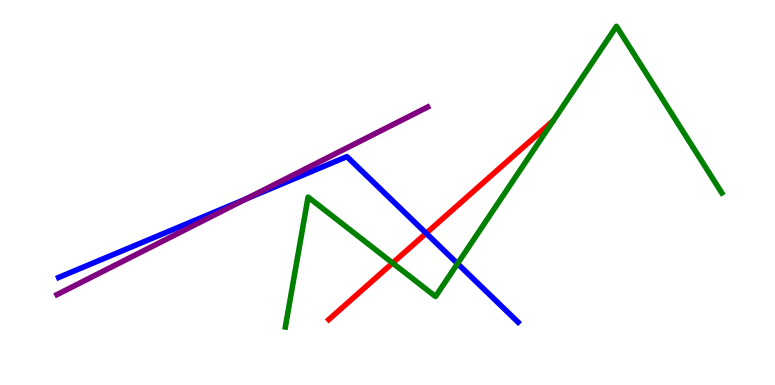[{'lines': ['blue', 'red'], 'intersections': [{'x': 5.5, 'y': 3.94}]}, {'lines': ['green', 'red'], 'intersections': [{'x': 5.07, 'y': 3.17}]}, {'lines': ['purple', 'red'], 'intersections': []}, {'lines': ['blue', 'green'], 'intersections': [{'x': 5.9, 'y': 3.15}]}, {'lines': ['blue', 'purple'], 'intersections': [{'x': 3.18, 'y': 4.84}]}, {'lines': ['green', 'purple'], 'intersections': []}]